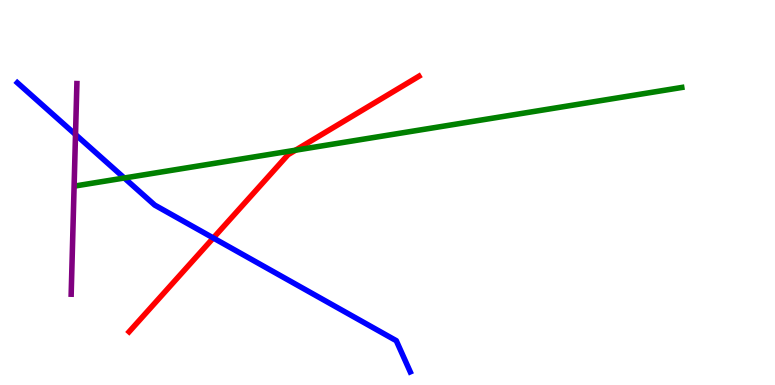[{'lines': ['blue', 'red'], 'intersections': [{'x': 2.75, 'y': 3.82}]}, {'lines': ['green', 'red'], 'intersections': [{'x': 3.81, 'y': 6.1}]}, {'lines': ['purple', 'red'], 'intersections': []}, {'lines': ['blue', 'green'], 'intersections': [{'x': 1.6, 'y': 5.38}]}, {'lines': ['blue', 'purple'], 'intersections': [{'x': 0.974, 'y': 6.51}]}, {'lines': ['green', 'purple'], 'intersections': []}]